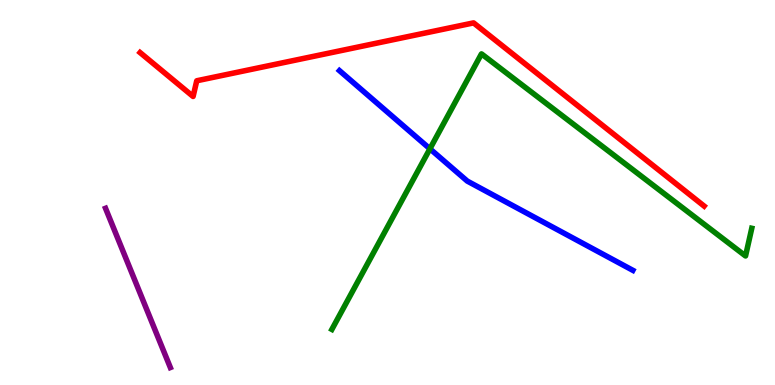[{'lines': ['blue', 'red'], 'intersections': []}, {'lines': ['green', 'red'], 'intersections': []}, {'lines': ['purple', 'red'], 'intersections': []}, {'lines': ['blue', 'green'], 'intersections': [{'x': 5.55, 'y': 6.13}]}, {'lines': ['blue', 'purple'], 'intersections': []}, {'lines': ['green', 'purple'], 'intersections': []}]